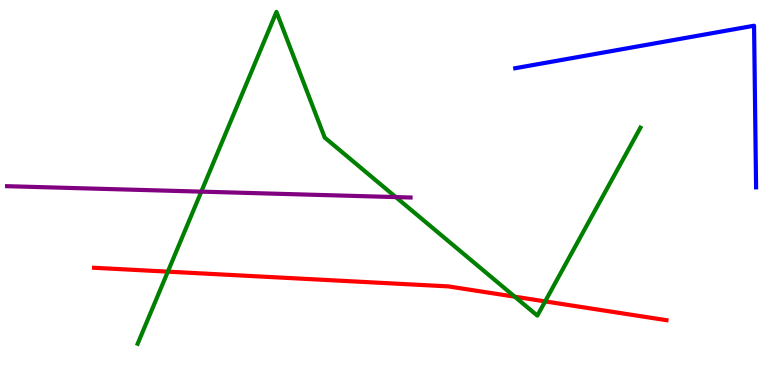[{'lines': ['blue', 'red'], 'intersections': []}, {'lines': ['green', 'red'], 'intersections': [{'x': 2.17, 'y': 2.94}, {'x': 6.64, 'y': 2.29}, {'x': 7.03, 'y': 2.17}]}, {'lines': ['purple', 'red'], 'intersections': []}, {'lines': ['blue', 'green'], 'intersections': []}, {'lines': ['blue', 'purple'], 'intersections': []}, {'lines': ['green', 'purple'], 'intersections': [{'x': 2.6, 'y': 5.02}, {'x': 5.11, 'y': 4.88}]}]